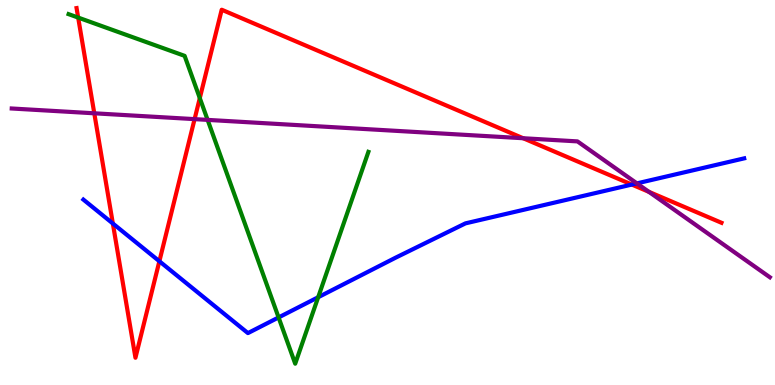[{'lines': ['blue', 'red'], 'intersections': [{'x': 1.46, 'y': 4.19}, {'x': 2.06, 'y': 3.21}, {'x': 8.15, 'y': 5.21}]}, {'lines': ['green', 'red'], 'intersections': [{'x': 1.01, 'y': 9.54}, {'x': 2.58, 'y': 7.45}]}, {'lines': ['purple', 'red'], 'intersections': [{'x': 1.22, 'y': 7.06}, {'x': 2.51, 'y': 6.91}, {'x': 6.75, 'y': 6.41}, {'x': 8.37, 'y': 5.02}]}, {'lines': ['blue', 'green'], 'intersections': [{'x': 3.59, 'y': 1.75}, {'x': 4.11, 'y': 2.28}]}, {'lines': ['blue', 'purple'], 'intersections': [{'x': 8.22, 'y': 5.24}]}, {'lines': ['green', 'purple'], 'intersections': [{'x': 2.68, 'y': 6.89}]}]